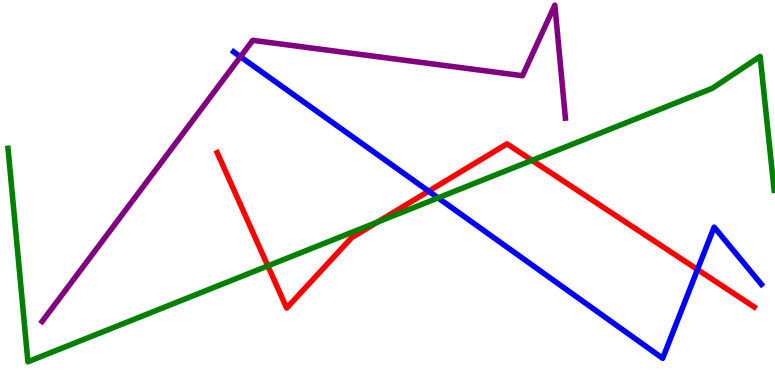[{'lines': ['blue', 'red'], 'intersections': [{'x': 5.53, 'y': 5.03}, {'x': 9.0, 'y': 3.0}]}, {'lines': ['green', 'red'], 'intersections': [{'x': 3.46, 'y': 3.09}, {'x': 4.87, 'y': 4.23}, {'x': 6.86, 'y': 5.83}]}, {'lines': ['purple', 'red'], 'intersections': []}, {'lines': ['blue', 'green'], 'intersections': [{'x': 5.65, 'y': 4.86}]}, {'lines': ['blue', 'purple'], 'intersections': [{'x': 3.1, 'y': 8.53}]}, {'lines': ['green', 'purple'], 'intersections': []}]